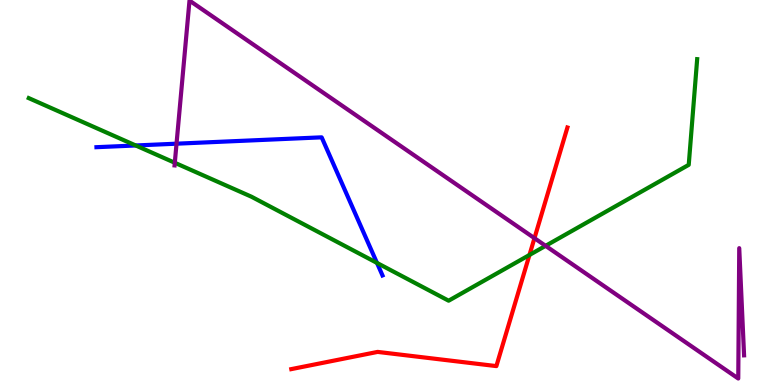[{'lines': ['blue', 'red'], 'intersections': []}, {'lines': ['green', 'red'], 'intersections': [{'x': 6.83, 'y': 3.38}]}, {'lines': ['purple', 'red'], 'intersections': [{'x': 6.9, 'y': 3.81}]}, {'lines': ['blue', 'green'], 'intersections': [{'x': 1.75, 'y': 6.22}, {'x': 4.86, 'y': 3.17}]}, {'lines': ['blue', 'purple'], 'intersections': [{'x': 2.28, 'y': 6.27}]}, {'lines': ['green', 'purple'], 'intersections': [{'x': 2.26, 'y': 5.77}, {'x': 7.04, 'y': 3.61}]}]